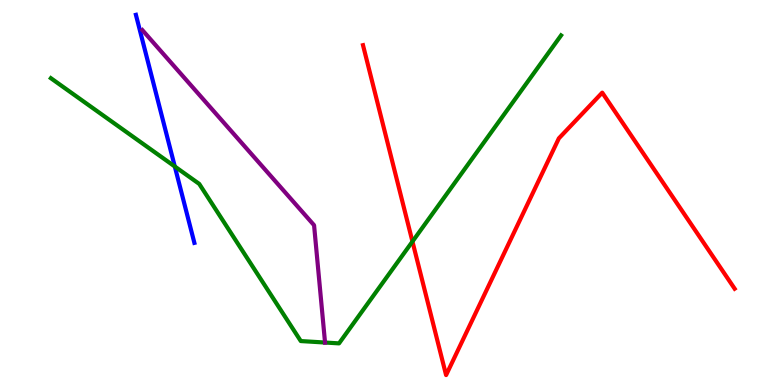[{'lines': ['blue', 'red'], 'intersections': []}, {'lines': ['green', 'red'], 'intersections': [{'x': 5.32, 'y': 3.73}]}, {'lines': ['purple', 'red'], 'intersections': []}, {'lines': ['blue', 'green'], 'intersections': [{'x': 2.26, 'y': 5.68}]}, {'lines': ['blue', 'purple'], 'intersections': []}, {'lines': ['green', 'purple'], 'intersections': [{'x': 4.19, 'y': 1.1}]}]